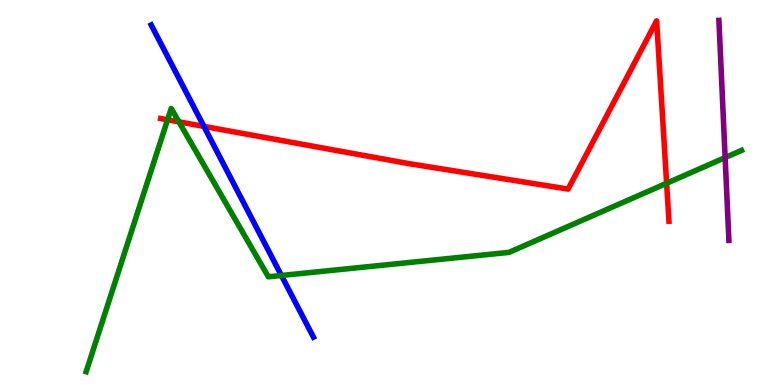[{'lines': ['blue', 'red'], 'intersections': [{'x': 2.63, 'y': 6.72}]}, {'lines': ['green', 'red'], 'intersections': [{'x': 2.16, 'y': 6.89}, {'x': 2.31, 'y': 6.84}, {'x': 8.6, 'y': 5.24}]}, {'lines': ['purple', 'red'], 'intersections': []}, {'lines': ['blue', 'green'], 'intersections': [{'x': 3.63, 'y': 2.84}]}, {'lines': ['blue', 'purple'], 'intersections': []}, {'lines': ['green', 'purple'], 'intersections': [{'x': 9.36, 'y': 5.91}]}]